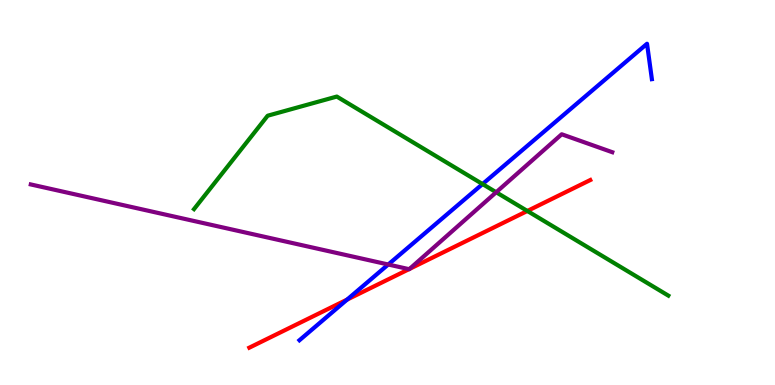[{'lines': ['blue', 'red'], 'intersections': [{'x': 4.48, 'y': 2.22}]}, {'lines': ['green', 'red'], 'intersections': [{'x': 6.8, 'y': 4.52}]}, {'lines': ['purple', 'red'], 'intersections': [{'x': 5.28, 'y': 3.01}, {'x': 5.29, 'y': 3.02}]}, {'lines': ['blue', 'green'], 'intersections': [{'x': 6.23, 'y': 5.22}]}, {'lines': ['blue', 'purple'], 'intersections': [{'x': 5.01, 'y': 3.13}]}, {'lines': ['green', 'purple'], 'intersections': [{'x': 6.4, 'y': 5.01}]}]